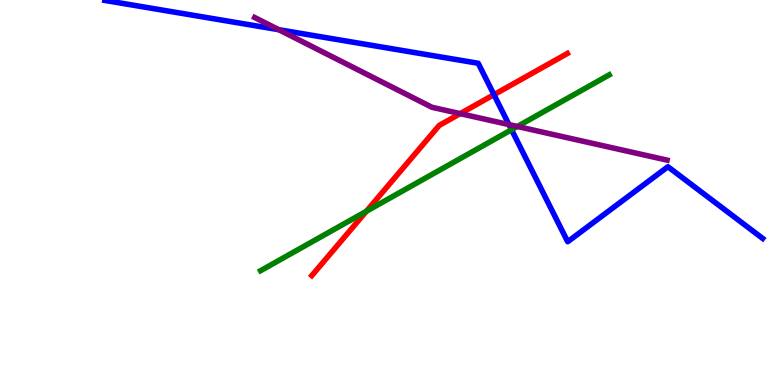[{'lines': ['blue', 'red'], 'intersections': [{'x': 6.37, 'y': 7.54}]}, {'lines': ['green', 'red'], 'intersections': [{'x': 4.73, 'y': 4.51}]}, {'lines': ['purple', 'red'], 'intersections': [{'x': 5.94, 'y': 7.05}]}, {'lines': ['blue', 'green'], 'intersections': [{'x': 6.6, 'y': 6.63}]}, {'lines': ['blue', 'purple'], 'intersections': [{'x': 3.6, 'y': 9.23}, {'x': 6.57, 'y': 6.76}]}, {'lines': ['green', 'purple'], 'intersections': [{'x': 6.68, 'y': 6.71}]}]